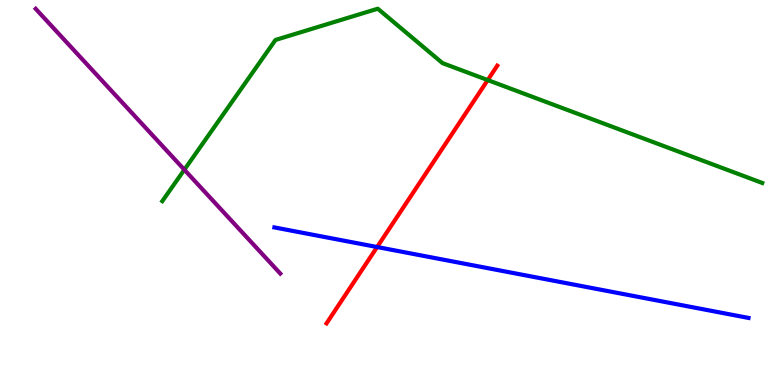[{'lines': ['blue', 'red'], 'intersections': [{'x': 4.87, 'y': 3.58}]}, {'lines': ['green', 'red'], 'intersections': [{'x': 6.29, 'y': 7.92}]}, {'lines': ['purple', 'red'], 'intersections': []}, {'lines': ['blue', 'green'], 'intersections': []}, {'lines': ['blue', 'purple'], 'intersections': []}, {'lines': ['green', 'purple'], 'intersections': [{'x': 2.38, 'y': 5.59}]}]